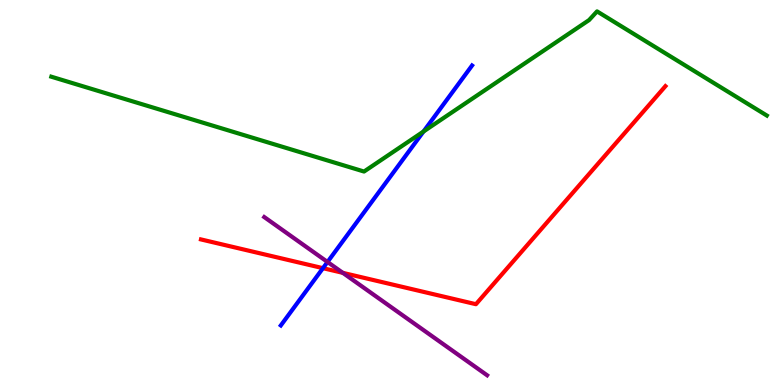[{'lines': ['blue', 'red'], 'intersections': [{'x': 4.17, 'y': 3.03}]}, {'lines': ['green', 'red'], 'intersections': []}, {'lines': ['purple', 'red'], 'intersections': [{'x': 4.42, 'y': 2.91}]}, {'lines': ['blue', 'green'], 'intersections': [{'x': 5.46, 'y': 6.58}]}, {'lines': ['blue', 'purple'], 'intersections': [{'x': 4.23, 'y': 3.2}]}, {'lines': ['green', 'purple'], 'intersections': []}]